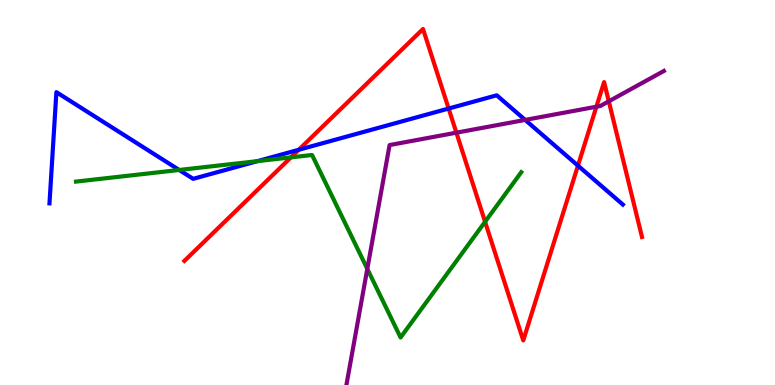[{'lines': ['blue', 'red'], 'intersections': [{'x': 3.85, 'y': 6.11}, {'x': 5.79, 'y': 7.18}, {'x': 7.46, 'y': 5.7}]}, {'lines': ['green', 'red'], 'intersections': [{'x': 3.75, 'y': 5.91}, {'x': 6.26, 'y': 4.24}]}, {'lines': ['purple', 'red'], 'intersections': [{'x': 5.89, 'y': 6.55}, {'x': 7.7, 'y': 7.23}, {'x': 7.86, 'y': 7.37}]}, {'lines': ['blue', 'green'], 'intersections': [{'x': 2.31, 'y': 5.59}, {'x': 3.32, 'y': 5.81}]}, {'lines': ['blue', 'purple'], 'intersections': [{'x': 6.78, 'y': 6.89}]}, {'lines': ['green', 'purple'], 'intersections': [{'x': 4.74, 'y': 3.02}]}]